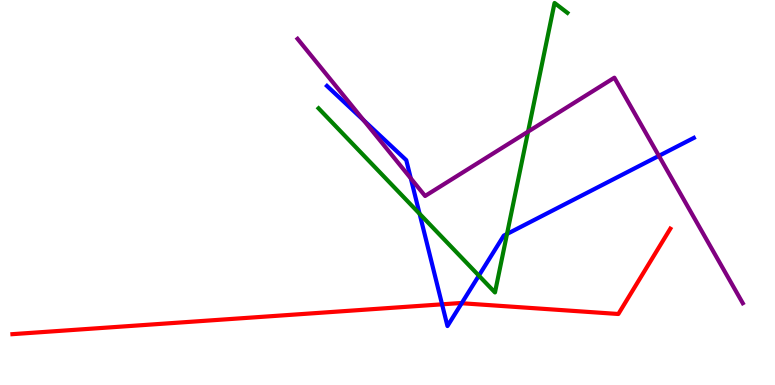[{'lines': ['blue', 'red'], 'intersections': [{'x': 5.7, 'y': 2.1}, {'x': 5.96, 'y': 2.12}]}, {'lines': ['green', 'red'], 'intersections': []}, {'lines': ['purple', 'red'], 'intersections': []}, {'lines': ['blue', 'green'], 'intersections': [{'x': 5.41, 'y': 4.45}, {'x': 6.18, 'y': 2.84}, {'x': 6.54, 'y': 3.92}]}, {'lines': ['blue', 'purple'], 'intersections': [{'x': 4.69, 'y': 6.88}, {'x': 5.3, 'y': 5.37}, {'x': 8.5, 'y': 5.95}]}, {'lines': ['green', 'purple'], 'intersections': [{'x': 6.81, 'y': 6.58}]}]